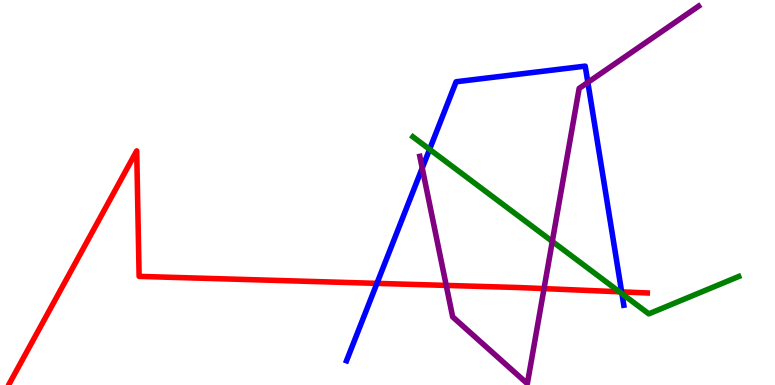[{'lines': ['blue', 'red'], 'intersections': [{'x': 4.86, 'y': 2.64}, {'x': 8.02, 'y': 2.42}]}, {'lines': ['green', 'red'], 'intersections': [{'x': 7.99, 'y': 2.42}]}, {'lines': ['purple', 'red'], 'intersections': [{'x': 5.76, 'y': 2.59}, {'x': 7.02, 'y': 2.5}]}, {'lines': ['blue', 'green'], 'intersections': [{'x': 5.54, 'y': 6.12}, {'x': 8.02, 'y': 2.37}]}, {'lines': ['blue', 'purple'], 'intersections': [{'x': 5.45, 'y': 5.63}, {'x': 7.59, 'y': 7.86}]}, {'lines': ['green', 'purple'], 'intersections': [{'x': 7.13, 'y': 3.73}]}]